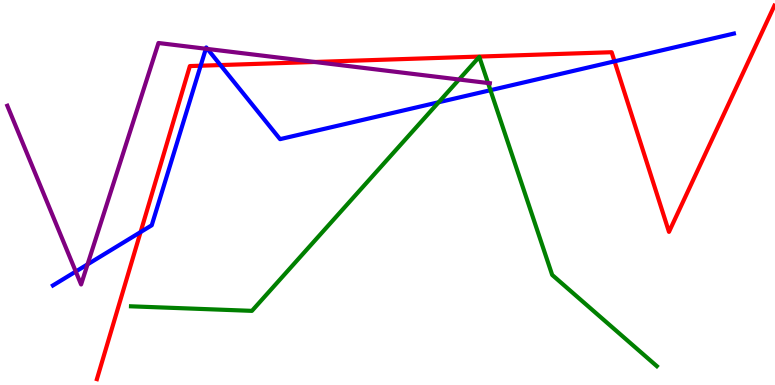[{'lines': ['blue', 'red'], 'intersections': [{'x': 1.81, 'y': 3.97}, {'x': 2.59, 'y': 8.29}, {'x': 2.84, 'y': 8.31}, {'x': 7.93, 'y': 8.41}]}, {'lines': ['green', 'red'], 'intersections': []}, {'lines': ['purple', 'red'], 'intersections': [{'x': 4.06, 'y': 8.39}]}, {'lines': ['blue', 'green'], 'intersections': [{'x': 5.66, 'y': 7.34}, {'x': 6.33, 'y': 7.66}]}, {'lines': ['blue', 'purple'], 'intersections': [{'x': 0.978, 'y': 2.95}, {'x': 1.13, 'y': 3.13}, {'x': 2.66, 'y': 8.73}, {'x': 2.68, 'y': 8.73}]}, {'lines': ['green', 'purple'], 'intersections': [{'x': 5.92, 'y': 7.94}, {'x': 6.3, 'y': 7.84}]}]